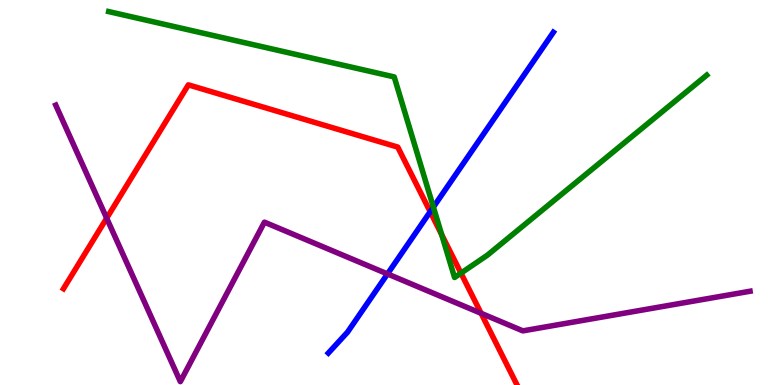[{'lines': ['blue', 'red'], 'intersections': [{'x': 5.55, 'y': 4.5}]}, {'lines': ['green', 'red'], 'intersections': [{'x': 5.7, 'y': 3.9}, {'x': 5.95, 'y': 2.91}]}, {'lines': ['purple', 'red'], 'intersections': [{'x': 1.38, 'y': 4.33}, {'x': 6.21, 'y': 1.86}]}, {'lines': ['blue', 'green'], 'intersections': [{'x': 5.59, 'y': 4.62}]}, {'lines': ['blue', 'purple'], 'intersections': [{'x': 5.0, 'y': 2.88}]}, {'lines': ['green', 'purple'], 'intersections': []}]